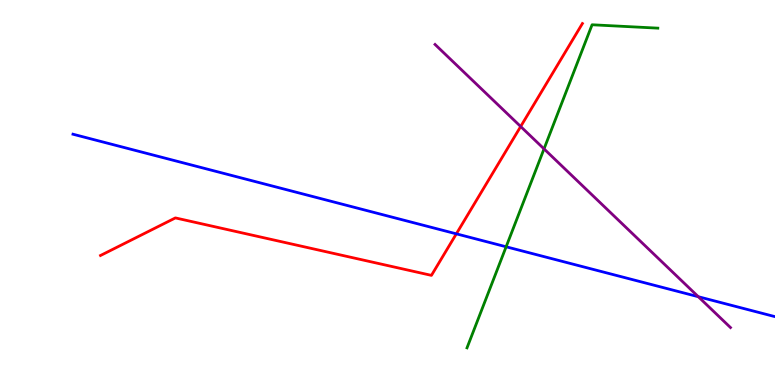[{'lines': ['blue', 'red'], 'intersections': [{'x': 5.89, 'y': 3.93}]}, {'lines': ['green', 'red'], 'intersections': []}, {'lines': ['purple', 'red'], 'intersections': [{'x': 6.72, 'y': 6.71}]}, {'lines': ['blue', 'green'], 'intersections': [{'x': 6.53, 'y': 3.59}]}, {'lines': ['blue', 'purple'], 'intersections': [{'x': 9.01, 'y': 2.29}]}, {'lines': ['green', 'purple'], 'intersections': [{'x': 7.02, 'y': 6.13}]}]